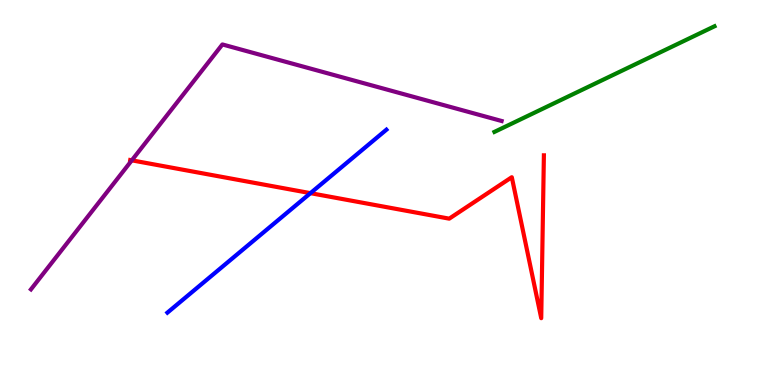[{'lines': ['blue', 'red'], 'intersections': [{'x': 4.01, 'y': 4.98}]}, {'lines': ['green', 'red'], 'intersections': []}, {'lines': ['purple', 'red'], 'intersections': [{'x': 1.7, 'y': 5.84}]}, {'lines': ['blue', 'green'], 'intersections': []}, {'lines': ['blue', 'purple'], 'intersections': []}, {'lines': ['green', 'purple'], 'intersections': []}]